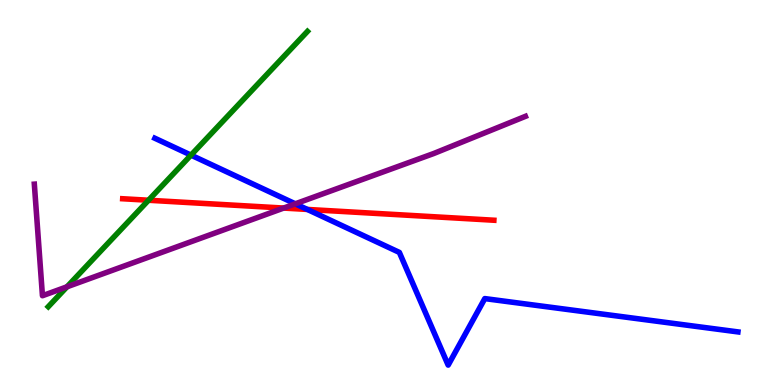[{'lines': ['blue', 'red'], 'intersections': [{'x': 3.97, 'y': 4.56}]}, {'lines': ['green', 'red'], 'intersections': [{'x': 1.92, 'y': 4.8}]}, {'lines': ['purple', 'red'], 'intersections': [{'x': 3.66, 'y': 4.6}]}, {'lines': ['blue', 'green'], 'intersections': [{'x': 2.46, 'y': 5.97}]}, {'lines': ['blue', 'purple'], 'intersections': [{'x': 3.81, 'y': 4.71}]}, {'lines': ['green', 'purple'], 'intersections': [{'x': 0.865, 'y': 2.55}]}]